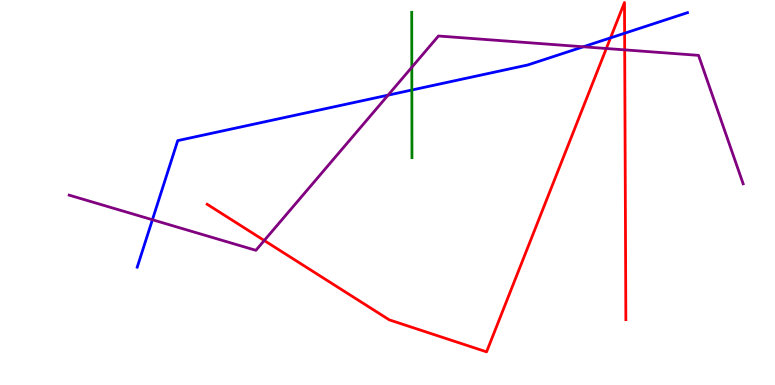[{'lines': ['blue', 'red'], 'intersections': [{'x': 7.88, 'y': 9.02}, {'x': 8.06, 'y': 9.14}]}, {'lines': ['green', 'red'], 'intersections': []}, {'lines': ['purple', 'red'], 'intersections': [{'x': 3.41, 'y': 3.75}, {'x': 7.82, 'y': 8.74}, {'x': 8.06, 'y': 8.7}]}, {'lines': ['blue', 'green'], 'intersections': [{'x': 5.31, 'y': 7.66}]}, {'lines': ['blue', 'purple'], 'intersections': [{'x': 1.97, 'y': 4.29}, {'x': 5.01, 'y': 7.53}, {'x': 7.53, 'y': 8.78}]}, {'lines': ['green', 'purple'], 'intersections': [{'x': 5.31, 'y': 8.25}]}]